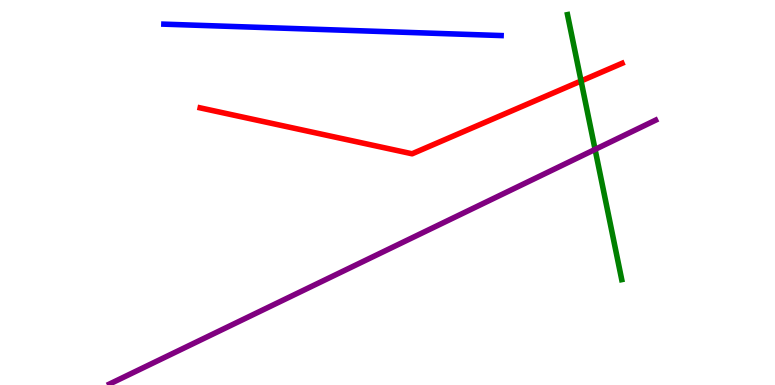[{'lines': ['blue', 'red'], 'intersections': []}, {'lines': ['green', 'red'], 'intersections': [{'x': 7.5, 'y': 7.9}]}, {'lines': ['purple', 'red'], 'intersections': []}, {'lines': ['blue', 'green'], 'intersections': []}, {'lines': ['blue', 'purple'], 'intersections': []}, {'lines': ['green', 'purple'], 'intersections': [{'x': 7.68, 'y': 6.12}]}]